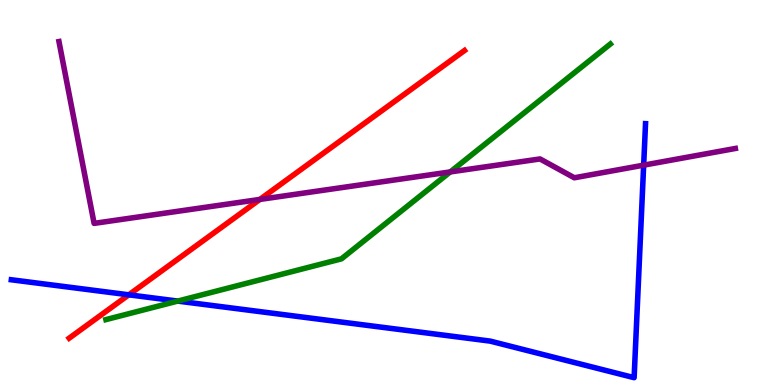[{'lines': ['blue', 'red'], 'intersections': [{'x': 1.66, 'y': 2.34}]}, {'lines': ['green', 'red'], 'intersections': []}, {'lines': ['purple', 'red'], 'intersections': [{'x': 3.35, 'y': 4.82}]}, {'lines': ['blue', 'green'], 'intersections': [{'x': 2.29, 'y': 2.18}]}, {'lines': ['blue', 'purple'], 'intersections': [{'x': 8.31, 'y': 5.71}]}, {'lines': ['green', 'purple'], 'intersections': [{'x': 5.81, 'y': 5.53}]}]